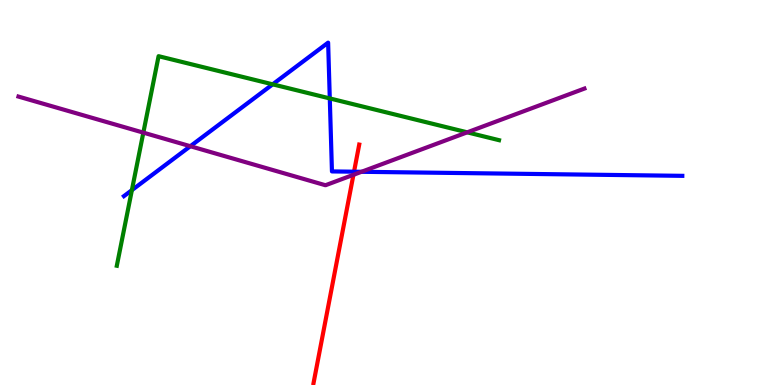[{'lines': ['blue', 'red'], 'intersections': [{'x': 4.57, 'y': 5.54}]}, {'lines': ['green', 'red'], 'intersections': []}, {'lines': ['purple', 'red'], 'intersections': [{'x': 4.56, 'y': 5.46}]}, {'lines': ['blue', 'green'], 'intersections': [{'x': 1.7, 'y': 5.06}, {'x': 3.52, 'y': 7.81}, {'x': 4.26, 'y': 7.44}]}, {'lines': ['blue', 'purple'], 'intersections': [{'x': 2.46, 'y': 6.2}, {'x': 4.66, 'y': 5.54}]}, {'lines': ['green', 'purple'], 'intersections': [{'x': 1.85, 'y': 6.55}, {'x': 6.03, 'y': 6.56}]}]